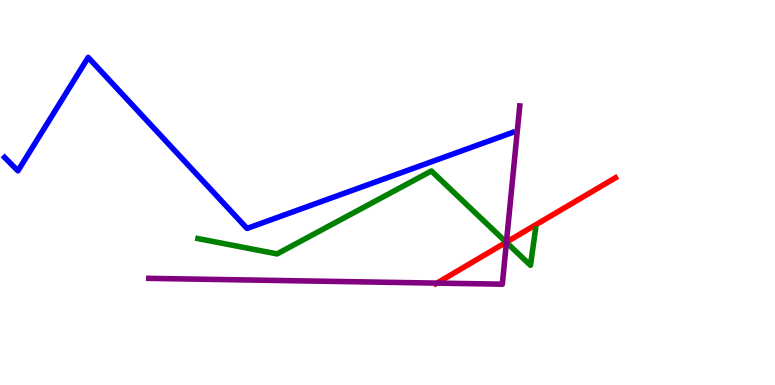[{'lines': ['blue', 'red'], 'intersections': []}, {'lines': ['green', 'red'], 'intersections': [{'x': 6.53, 'y': 3.71}]}, {'lines': ['purple', 'red'], 'intersections': [{'x': 5.64, 'y': 2.65}, {'x': 6.53, 'y': 3.71}]}, {'lines': ['blue', 'green'], 'intersections': []}, {'lines': ['blue', 'purple'], 'intersections': []}, {'lines': ['green', 'purple'], 'intersections': [{'x': 6.53, 'y': 3.7}]}]